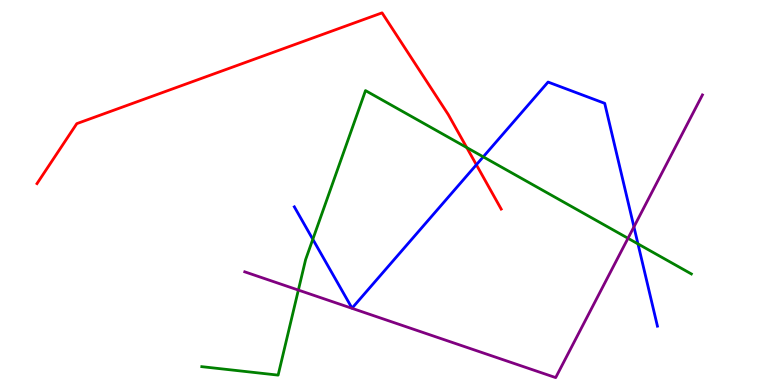[{'lines': ['blue', 'red'], 'intersections': [{'x': 6.15, 'y': 5.72}]}, {'lines': ['green', 'red'], 'intersections': [{'x': 6.02, 'y': 6.17}]}, {'lines': ['purple', 'red'], 'intersections': []}, {'lines': ['blue', 'green'], 'intersections': [{'x': 4.04, 'y': 3.79}, {'x': 6.24, 'y': 5.93}, {'x': 8.23, 'y': 3.67}]}, {'lines': ['blue', 'purple'], 'intersections': [{'x': 8.18, 'y': 4.11}]}, {'lines': ['green', 'purple'], 'intersections': [{'x': 3.85, 'y': 2.47}, {'x': 8.1, 'y': 3.81}]}]